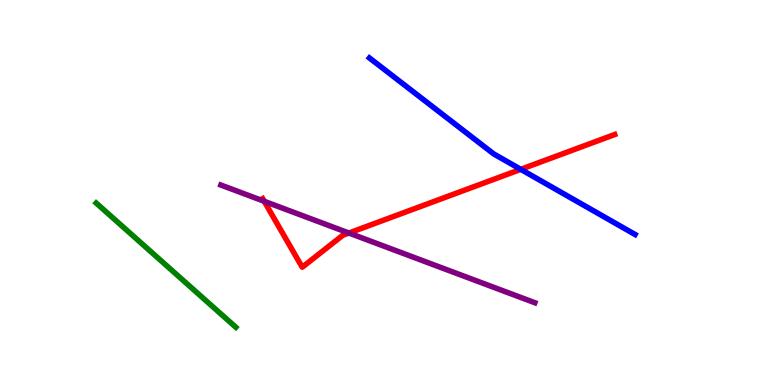[{'lines': ['blue', 'red'], 'intersections': [{'x': 6.72, 'y': 5.6}]}, {'lines': ['green', 'red'], 'intersections': []}, {'lines': ['purple', 'red'], 'intersections': [{'x': 3.41, 'y': 4.77}, {'x': 4.5, 'y': 3.95}]}, {'lines': ['blue', 'green'], 'intersections': []}, {'lines': ['blue', 'purple'], 'intersections': []}, {'lines': ['green', 'purple'], 'intersections': []}]